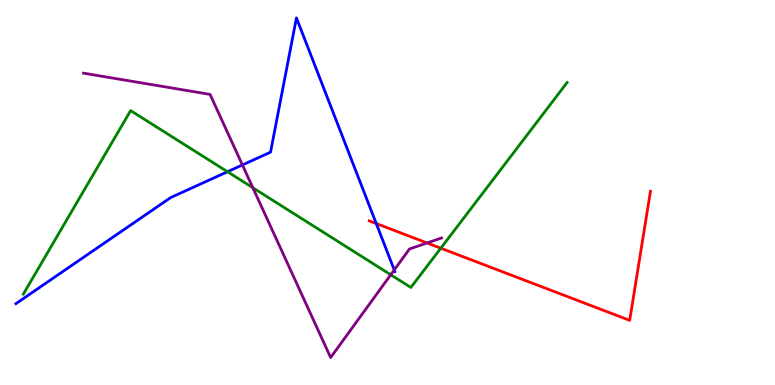[{'lines': ['blue', 'red'], 'intersections': [{'x': 4.85, 'y': 4.19}]}, {'lines': ['green', 'red'], 'intersections': [{'x': 5.69, 'y': 3.55}]}, {'lines': ['purple', 'red'], 'intersections': [{'x': 5.51, 'y': 3.69}]}, {'lines': ['blue', 'green'], 'intersections': [{'x': 2.94, 'y': 5.54}]}, {'lines': ['blue', 'purple'], 'intersections': [{'x': 3.13, 'y': 5.72}, {'x': 5.09, 'y': 2.99}]}, {'lines': ['green', 'purple'], 'intersections': [{'x': 3.26, 'y': 5.12}, {'x': 5.04, 'y': 2.86}]}]